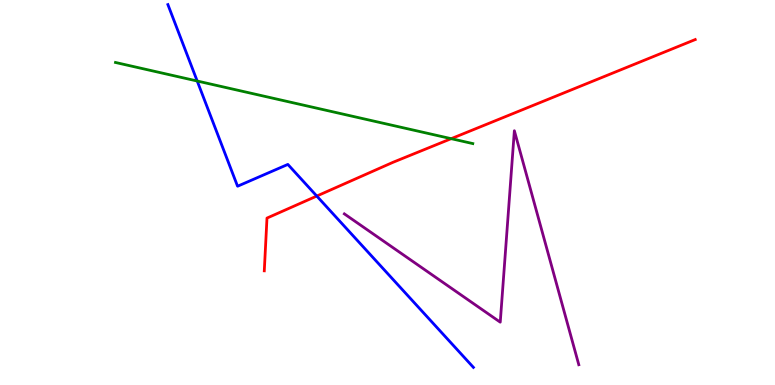[{'lines': ['blue', 'red'], 'intersections': [{'x': 4.09, 'y': 4.91}]}, {'lines': ['green', 'red'], 'intersections': [{'x': 5.82, 'y': 6.4}]}, {'lines': ['purple', 'red'], 'intersections': []}, {'lines': ['blue', 'green'], 'intersections': [{'x': 2.54, 'y': 7.9}]}, {'lines': ['blue', 'purple'], 'intersections': []}, {'lines': ['green', 'purple'], 'intersections': []}]